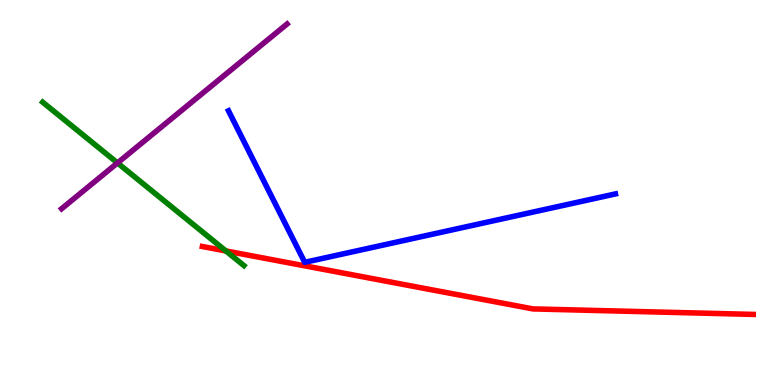[{'lines': ['blue', 'red'], 'intersections': []}, {'lines': ['green', 'red'], 'intersections': [{'x': 2.91, 'y': 3.48}]}, {'lines': ['purple', 'red'], 'intersections': []}, {'lines': ['blue', 'green'], 'intersections': []}, {'lines': ['blue', 'purple'], 'intersections': []}, {'lines': ['green', 'purple'], 'intersections': [{'x': 1.52, 'y': 5.77}]}]